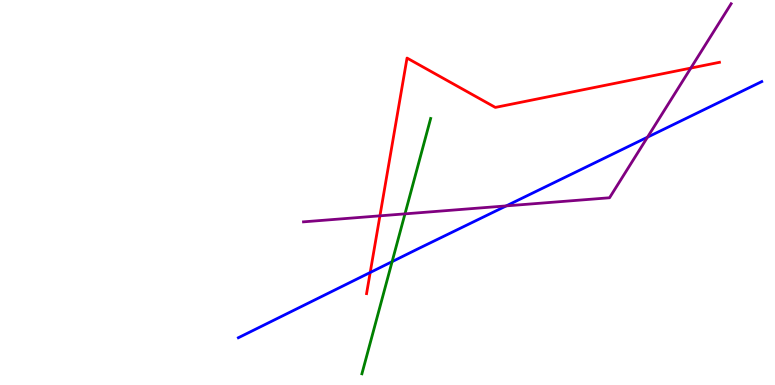[{'lines': ['blue', 'red'], 'intersections': [{'x': 4.78, 'y': 2.92}]}, {'lines': ['green', 'red'], 'intersections': []}, {'lines': ['purple', 'red'], 'intersections': [{'x': 4.9, 'y': 4.39}, {'x': 8.91, 'y': 8.23}]}, {'lines': ['blue', 'green'], 'intersections': [{'x': 5.06, 'y': 3.2}]}, {'lines': ['blue', 'purple'], 'intersections': [{'x': 6.53, 'y': 4.65}, {'x': 8.35, 'y': 6.44}]}, {'lines': ['green', 'purple'], 'intersections': [{'x': 5.23, 'y': 4.45}]}]